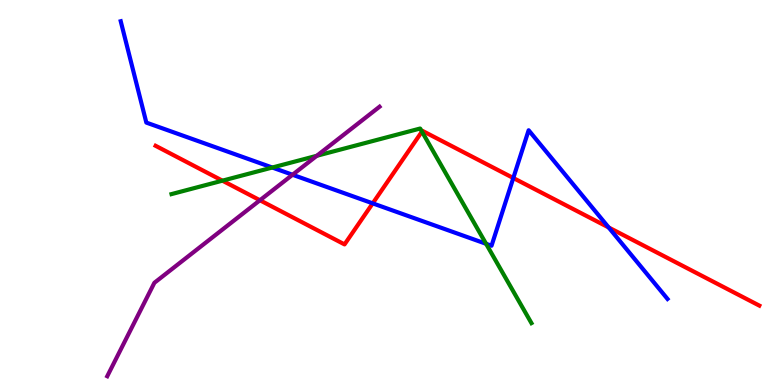[{'lines': ['blue', 'red'], 'intersections': [{'x': 4.81, 'y': 4.72}, {'x': 6.62, 'y': 5.38}, {'x': 7.85, 'y': 4.09}]}, {'lines': ['green', 'red'], 'intersections': [{'x': 2.87, 'y': 5.31}, {'x': 5.44, 'y': 6.58}]}, {'lines': ['purple', 'red'], 'intersections': [{'x': 3.35, 'y': 4.8}]}, {'lines': ['blue', 'green'], 'intersections': [{'x': 3.51, 'y': 5.65}, {'x': 6.27, 'y': 3.67}]}, {'lines': ['blue', 'purple'], 'intersections': [{'x': 3.77, 'y': 5.46}]}, {'lines': ['green', 'purple'], 'intersections': [{'x': 4.09, 'y': 5.95}]}]